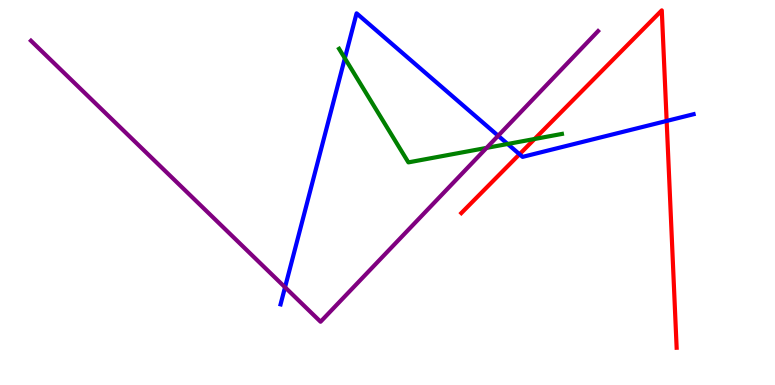[{'lines': ['blue', 'red'], 'intersections': [{'x': 6.7, 'y': 5.99}, {'x': 8.6, 'y': 6.86}]}, {'lines': ['green', 'red'], 'intersections': [{'x': 6.9, 'y': 6.39}]}, {'lines': ['purple', 'red'], 'intersections': []}, {'lines': ['blue', 'green'], 'intersections': [{'x': 4.45, 'y': 8.49}, {'x': 6.55, 'y': 6.26}]}, {'lines': ['blue', 'purple'], 'intersections': [{'x': 3.68, 'y': 2.54}, {'x': 6.43, 'y': 6.47}]}, {'lines': ['green', 'purple'], 'intersections': [{'x': 6.28, 'y': 6.16}]}]